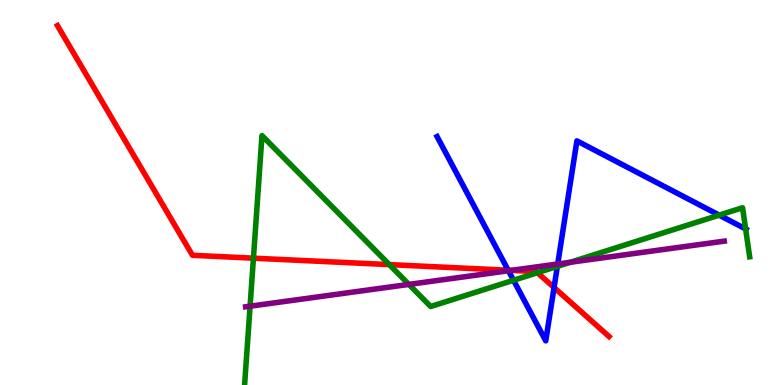[{'lines': ['blue', 'red'], 'intersections': [{'x': 6.56, 'y': 2.98}, {'x': 7.15, 'y': 2.53}]}, {'lines': ['green', 'red'], 'intersections': [{'x': 3.27, 'y': 3.29}, {'x': 5.02, 'y': 3.13}, {'x': 6.93, 'y': 2.92}]}, {'lines': ['purple', 'red'], 'intersections': [{'x': 6.6, 'y': 2.98}]}, {'lines': ['blue', 'green'], 'intersections': [{'x': 6.63, 'y': 2.72}, {'x': 7.19, 'y': 3.08}, {'x': 9.28, 'y': 4.41}, {'x': 9.62, 'y': 4.05}]}, {'lines': ['blue', 'purple'], 'intersections': [{'x': 6.56, 'y': 2.97}, {'x': 7.2, 'y': 3.14}]}, {'lines': ['green', 'purple'], 'intersections': [{'x': 3.23, 'y': 2.05}, {'x': 5.28, 'y': 2.61}, {'x': 7.36, 'y': 3.19}]}]